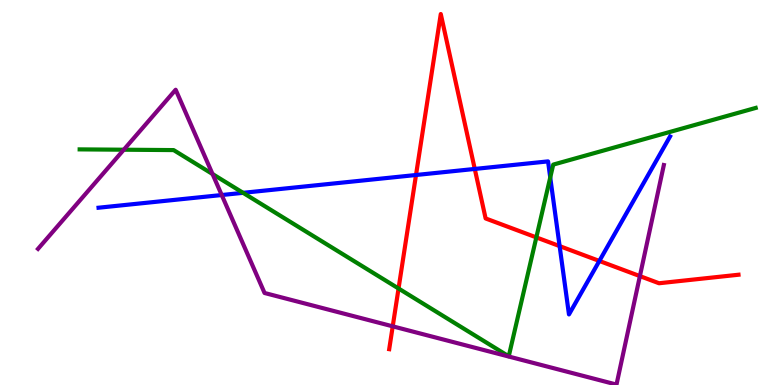[{'lines': ['blue', 'red'], 'intersections': [{'x': 5.37, 'y': 5.45}, {'x': 6.13, 'y': 5.61}, {'x': 7.22, 'y': 3.61}, {'x': 7.73, 'y': 3.22}]}, {'lines': ['green', 'red'], 'intersections': [{'x': 5.14, 'y': 2.51}, {'x': 6.92, 'y': 3.83}]}, {'lines': ['purple', 'red'], 'intersections': [{'x': 5.07, 'y': 1.52}, {'x': 8.26, 'y': 2.83}]}, {'lines': ['blue', 'green'], 'intersections': [{'x': 3.14, 'y': 4.99}, {'x': 7.1, 'y': 5.39}]}, {'lines': ['blue', 'purple'], 'intersections': [{'x': 2.86, 'y': 4.93}]}, {'lines': ['green', 'purple'], 'intersections': [{'x': 1.6, 'y': 6.11}, {'x': 2.74, 'y': 5.48}]}]